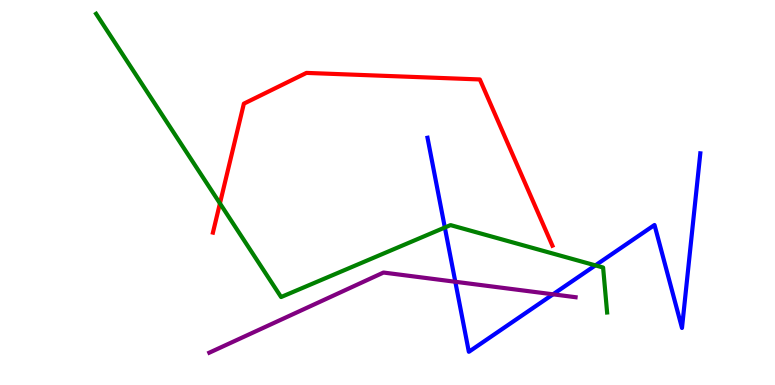[{'lines': ['blue', 'red'], 'intersections': []}, {'lines': ['green', 'red'], 'intersections': [{'x': 2.84, 'y': 4.72}]}, {'lines': ['purple', 'red'], 'intersections': []}, {'lines': ['blue', 'green'], 'intersections': [{'x': 5.74, 'y': 4.09}, {'x': 7.68, 'y': 3.11}]}, {'lines': ['blue', 'purple'], 'intersections': [{'x': 5.88, 'y': 2.68}, {'x': 7.14, 'y': 2.36}]}, {'lines': ['green', 'purple'], 'intersections': []}]